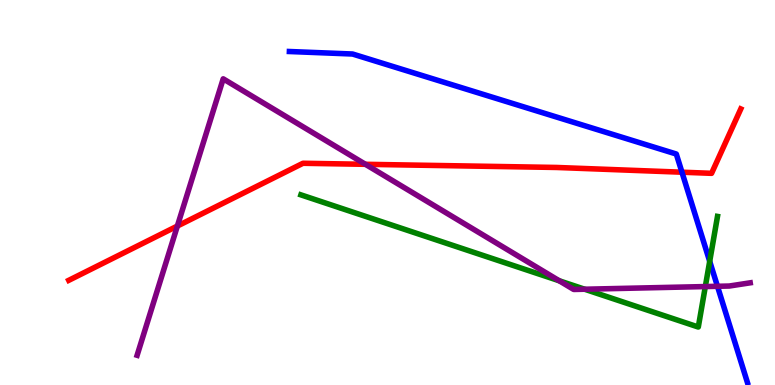[{'lines': ['blue', 'red'], 'intersections': [{'x': 8.8, 'y': 5.53}]}, {'lines': ['green', 'red'], 'intersections': []}, {'lines': ['purple', 'red'], 'intersections': [{'x': 2.29, 'y': 4.13}, {'x': 4.72, 'y': 5.73}]}, {'lines': ['blue', 'green'], 'intersections': [{'x': 9.16, 'y': 3.21}]}, {'lines': ['blue', 'purple'], 'intersections': [{'x': 9.26, 'y': 2.56}]}, {'lines': ['green', 'purple'], 'intersections': [{'x': 7.22, 'y': 2.71}, {'x': 7.54, 'y': 2.49}, {'x': 9.1, 'y': 2.56}]}]